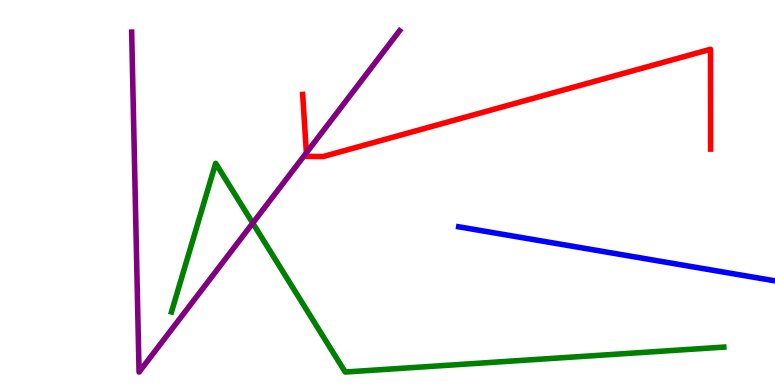[{'lines': ['blue', 'red'], 'intersections': []}, {'lines': ['green', 'red'], 'intersections': []}, {'lines': ['purple', 'red'], 'intersections': [{'x': 3.95, 'y': 6.03}]}, {'lines': ['blue', 'green'], 'intersections': []}, {'lines': ['blue', 'purple'], 'intersections': []}, {'lines': ['green', 'purple'], 'intersections': [{'x': 3.26, 'y': 4.21}]}]